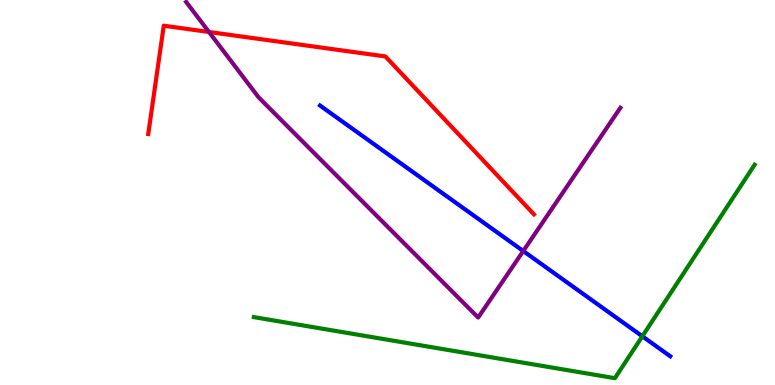[{'lines': ['blue', 'red'], 'intersections': []}, {'lines': ['green', 'red'], 'intersections': []}, {'lines': ['purple', 'red'], 'intersections': [{'x': 2.7, 'y': 9.17}]}, {'lines': ['blue', 'green'], 'intersections': [{'x': 8.29, 'y': 1.27}]}, {'lines': ['blue', 'purple'], 'intersections': [{'x': 6.75, 'y': 3.48}]}, {'lines': ['green', 'purple'], 'intersections': []}]